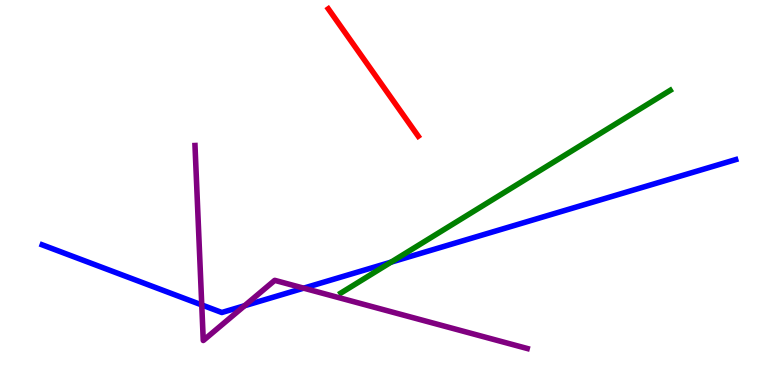[{'lines': ['blue', 'red'], 'intersections': []}, {'lines': ['green', 'red'], 'intersections': []}, {'lines': ['purple', 'red'], 'intersections': []}, {'lines': ['blue', 'green'], 'intersections': [{'x': 5.05, 'y': 3.19}]}, {'lines': ['blue', 'purple'], 'intersections': [{'x': 2.6, 'y': 2.08}, {'x': 3.16, 'y': 2.06}, {'x': 3.92, 'y': 2.52}]}, {'lines': ['green', 'purple'], 'intersections': []}]